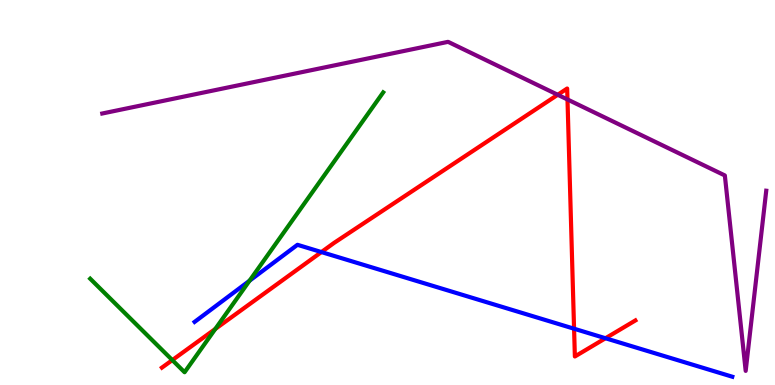[{'lines': ['blue', 'red'], 'intersections': [{'x': 4.15, 'y': 3.45}, {'x': 7.41, 'y': 1.46}, {'x': 7.81, 'y': 1.21}]}, {'lines': ['green', 'red'], 'intersections': [{'x': 2.22, 'y': 0.647}, {'x': 2.78, 'y': 1.46}]}, {'lines': ['purple', 'red'], 'intersections': [{'x': 7.2, 'y': 7.54}, {'x': 7.32, 'y': 7.42}]}, {'lines': ['blue', 'green'], 'intersections': [{'x': 3.22, 'y': 2.71}]}, {'lines': ['blue', 'purple'], 'intersections': []}, {'lines': ['green', 'purple'], 'intersections': []}]